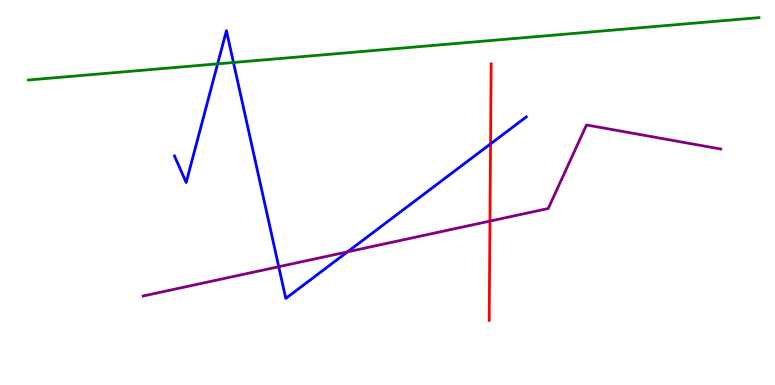[{'lines': ['blue', 'red'], 'intersections': [{'x': 6.33, 'y': 6.26}]}, {'lines': ['green', 'red'], 'intersections': []}, {'lines': ['purple', 'red'], 'intersections': [{'x': 6.32, 'y': 4.26}]}, {'lines': ['blue', 'green'], 'intersections': [{'x': 2.81, 'y': 8.34}, {'x': 3.01, 'y': 8.38}]}, {'lines': ['blue', 'purple'], 'intersections': [{'x': 3.6, 'y': 3.07}, {'x': 4.48, 'y': 3.46}]}, {'lines': ['green', 'purple'], 'intersections': []}]